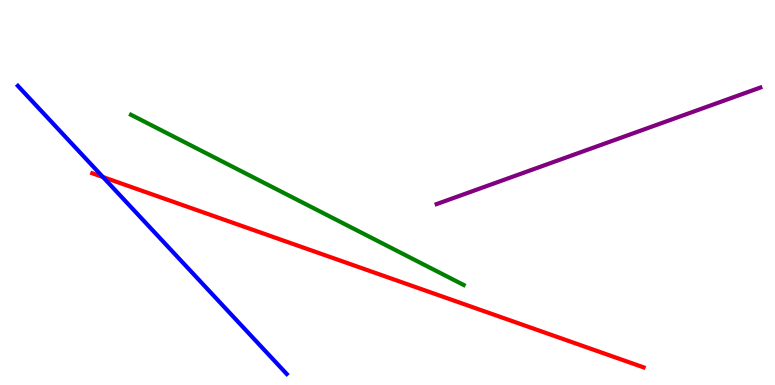[{'lines': ['blue', 'red'], 'intersections': [{'x': 1.33, 'y': 5.4}]}, {'lines': ['green', 'red'], 'intersections': []}, {'lines': ['purple', 'red'], 'intersections': []}, {'lines': ['blue', 'green'], 'intersections': []}, {'lines': ['blue', 'purple'], 'intersections': []}, {'lines': ['green', 'purple'], 'intersections': []}]